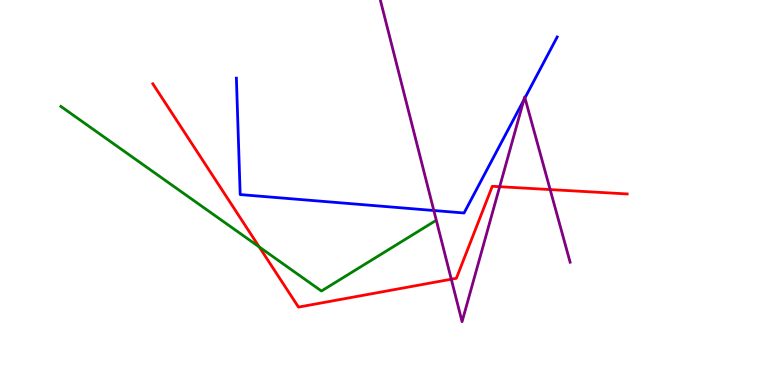[{'lines': ['blue', 'red'], 'intersections': []}, {'lines': ['green', 'red'], 'intersections': [{'x': 3.34, 'y': 3.59}]}, {'lines': ['purple', 'red'], 'intersections': [{'x': 5.82, 'y': 2.75}, {'x': 6.45, 'y': 5.15}, {'x': 7.1, 'y': 5.08}]}, {'lines': ['blue', 'green'], 'intersections': []}, {'lines': ['blue', 'purple'], 'intersections': [{'x': 5.6, 'y': 4.53}, {'x': 6.76, 'y': 7.4}, {'x': 6.77, 'y': 7.46}]}, {'lines': ['green', 'purple'], 'intersections': []}]